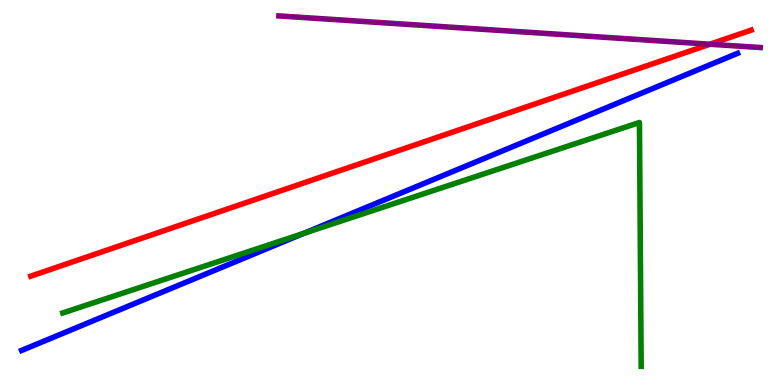[{'lines': ['blue', 'red'], 'intersections': []}, {'lines': ['green', 'red'], 'intersections': []}, {'lines': ['purple', 'red'], 'intersections': [{'x': 9.16, 'y': 8.85}]}, {'lines': ['blue', 'green'], 'intersections': [{'x': 3.92, 'y': 3.94}]}, {'lines': ['blue', 'purple'], 'intersections': []}, {'lines': ['green', 'purple'], 'intersections': []}]